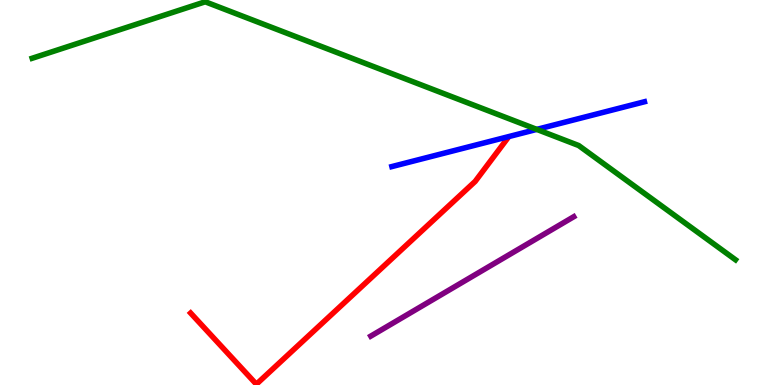[{'lines': ['blue', 'red'], 'intersections': []}, {'lines': ['green', 'red'], 'intersections': []}, {'lines': ['purple', 'red'], 'intersections': []}, {'lines': ['blue', 'green'], 'intersections': [{'x': 6.93, 'y': 6.64}]}, {'lines': ['blue', 'purple'], 'intersections': []}, {'lines': ['green', 'purple'], 'intersections': []}]